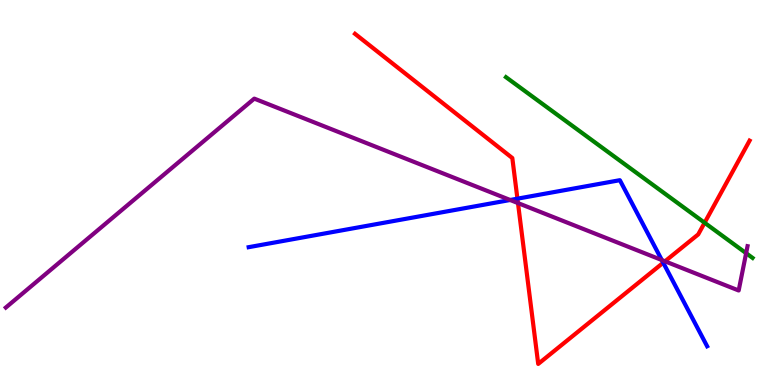[{'lines': ['blue', 'red'], 'intersections': [{'x': 6.68, 'y': 4.84}, {'x': 8.56, 'y': 3.18}]}, {'lines': ['green', 'red'], 'intersections': [{'x': 9.09, 'y': 4.21}]}, {'lines': ['purple', 'red'], 'intersections': [{'x': 6.68, 'y': 4.73}, {'x': 8.58, 'y': 3.21}]}, {'lines': ['blue', 'green'], 'intersections': []}, {'lines': ['blue', 'purple'], 'intersections': [{'x': 6.58, 'y': 4.81}, {'x': 8.54, 'y': 3.25}]}, {'lines': ['green', 'purple'], 'intersections': [{'x': 9.63, 'y': 3.42}]}]